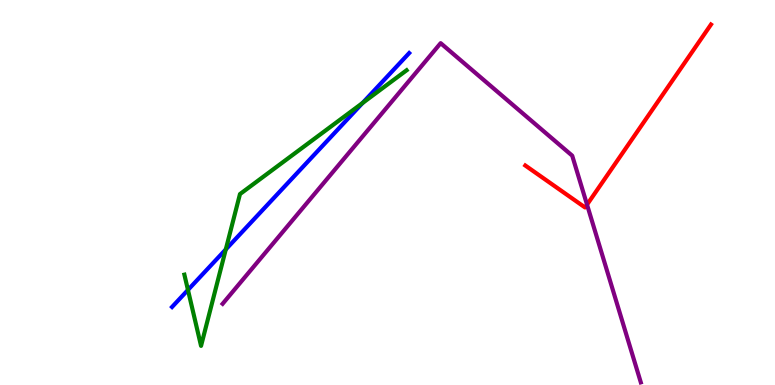[{'lines': ['blue', 'red'], 'intersections': []}, {'lines': ['green', 'red'], 'intersections': []}, {'lines': ['purple', 'red'], 'intersections': [{'x': 7.57, 'y': 4.68}]}, {'lines': ['blue', 'green'], 'intersections': [{'x': 2.43, 'y': 2.47}, {'x': 2.91, 'y': 3.52}, {'x': 4.68, 'y': 7.32}]}, {'lines': ['blue', 'purple'], 'intersections': []}, {'lines': ['green', 'purple'], 'intersections': []}]